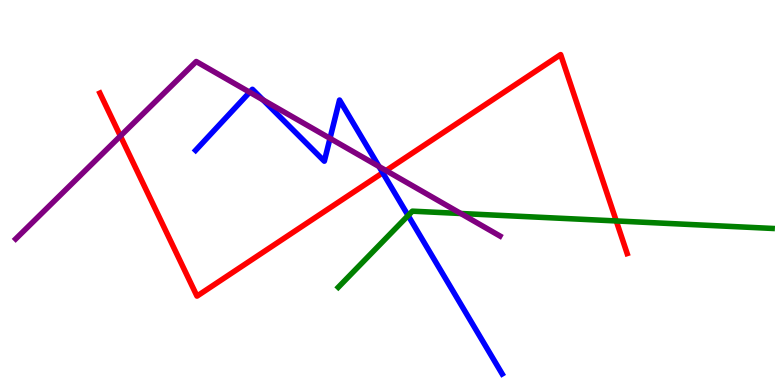[{'lines': ['blue', 'red'], 'intersections': [{'x': 4.94, 'y': 5.51}]}, {'lines': ['green', 'red'], 'intersections': [{'x': 7.95, 'y': 4.26}]}, {'lines': ['purple', 'red'], 'intersections': [{'x': 1.55, 'y': 6.47}, {'x': 4.98, 'y': 5.57}]}, {'lines': ['blue', 'green'], 'intersections': [{'x': 5.27, 'y': 4.4}]}, {'lines': ['blue', 'purple'], 'intersections': [{'x': 3.22, 'y': 7.6}, {'x': 3.39, 'y': 7.41}, {'x': 4.26, 'y': 6.41}, {'x': 4.89, 'y': 5.67}]}, {'lines': ['green', 'purple'], 'intersections': [{'x': 5.95, 'y': 4.45}]}]